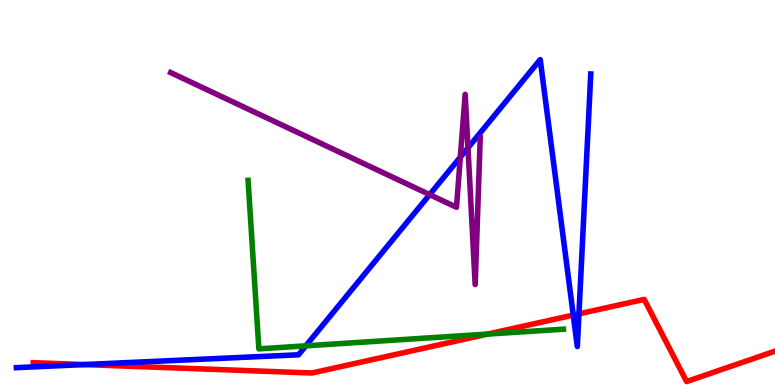[{'lines': ['blue', 'red'], 'intersections': [{'x': 1.09, 'y': 0.531}, {'x': 7.4, 'y': 1.82}, {'x': 7.47, 'y': 1.85}]}, {'lines': ['green', 'red'], 'intersections': [{'x': 6.29, 'y': 1.32}]}, {'lines': ['purple', 'red'], 'intersections': []}, {'lines': ['blue', 'green'], 'intersections': [{'x': 3.95, 'y': 1.02}]}, {'lines': ['blue', 'purple'], 'intersections': [{'x': 5.54, 'y': 4.94}, {'x': 5.94, 'y': 5.92}, {'x': 6.04, 'y': 6.16}]}, {'lines': ['green', 'purple'], 'intersections': []}]